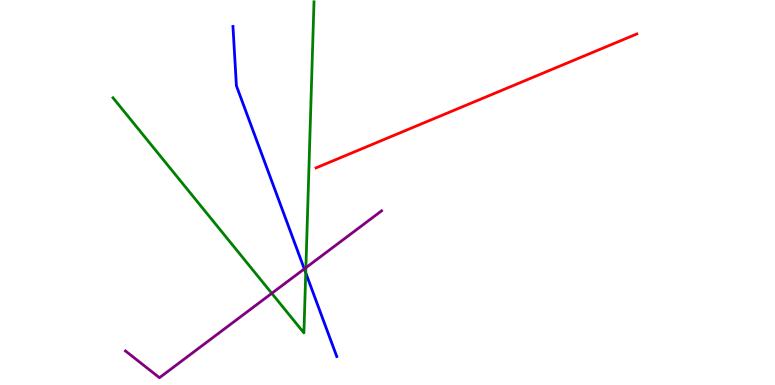[{'lines': ['blue', 'red'], 'intersections': []}, {'lines': ['green', 'red'], 'intersections': []}, {'lines': ['purple', 'red'], 'intersections': []}, {'lines': ['blue', 'green'], 'intersections': [{'x': 3.94, 'y': 2.91}]}, {'lines': ['blue', 'purple'], 'intersections': [{'x': 3.93, 'y': 3.02}]}, {'lines': ['green', 'purple'], 'intersections': [{'x': 3.51, 'y': 2.38}, {'x': 3.95, 'y': 3.05}]}]